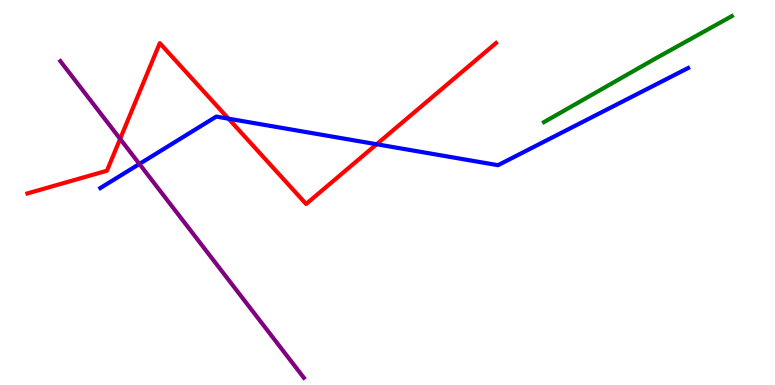[{'lines': ['blue', 'red'], 'intersections': [{'x': 2.95, 'y': 6.92}, {'x': 4.86, 'y': 6.25}]}, {'lines': ['green', 'red'], 'intersections': []}, {'lines': ['purple', 'red'], 'intersections': [{'x': 1.55, 'y': 6.39}]}, {'lines': ['blue', 'green'], 'intersections': []}, {'lines': ['blue', 'purple'], 'intersections': [{'x': 1.8, 'y': 5.74}]}, {'lines': ['green', 'purple'], 'intersections': []}]